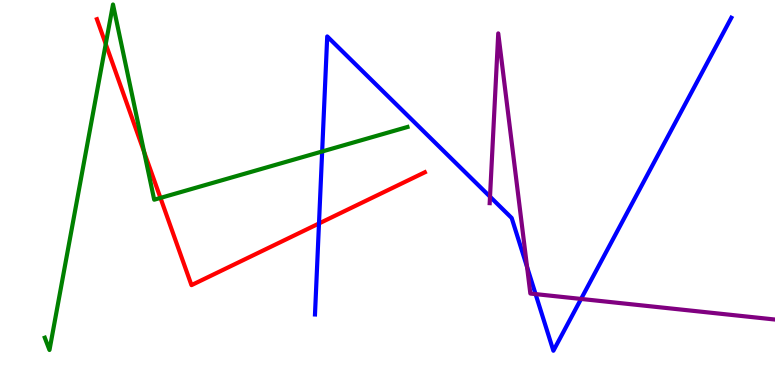[{'lines': ['blue', 'red'], 'intersections': [{'x': 4.12, 'y': 4.2}]}, {'lines': ['green', 'red'], 'intersections': [{'x': 1.36, 'y': 8.86}, {'x': 1.86, 'y': 6.05}, {'x': 2.07, 'y': 4.86}]}, {'lines': ['purple', 'red'], 'intersections': []}, {'lines': ['blue', 'green'], 'intersections': [{'x': 4.16, 'y': 6.07}]}, {'lines': ['blue', 'purple'], 'intersections': [{'x': 6.32, 'y': 4.89}, {'x': 6.8, 'y': 3.07}, {'x': 6.91, 'y': 2.36}, {'x': 7.5, 'y': 2.24}]}, {'lines': ['green', 'purple'], 'intersections': []}]